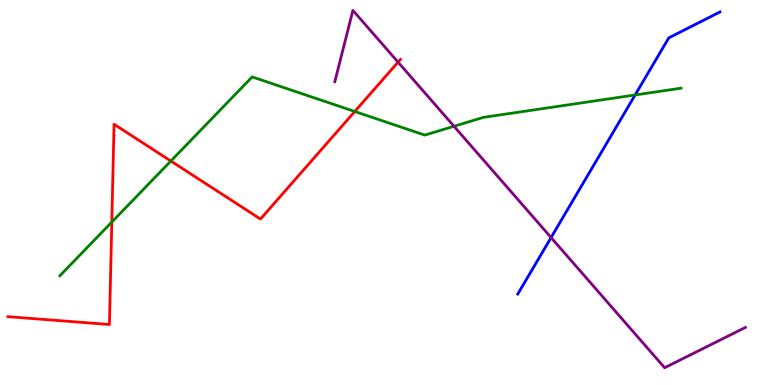[{'lines': ['blue', 'red'], 'intersections': []}, {'lines': ['green', 'red'], 'intersections': [{'x': 1.44, 'y': 4.23}, {'x': 2.2, 'y': 5.82}, {'x': 4.58, 'y': 7.1}]}, {'lines': ['purple', 'red'], 'intersections': [{'x': 5.14, 'y': 8.39}]}, {'lines': ['blue', 'green'], 'intersections': [{'x': 8.2, 'y': 7.53}]}, {'lines': ['blue', 'purple'], 'intersections': [{'x': 7.11, 'y': 3.83}]}, {'lines': ['green', 'purple'], 'intersections': [{'x': 5.86, 'y': 6.72}]}]